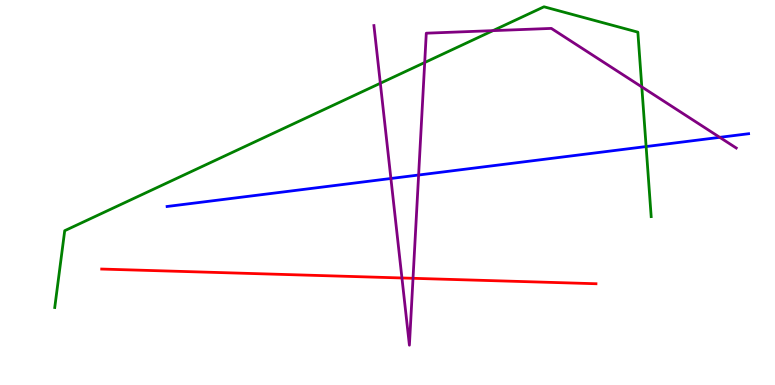[{'lines': ['blue', 'red'], 'intersections': []}, {'lines': ['green', 'red'], 'intersections': []}, {'lines': ['purple', 'red'], 'intersections': [{'x': 5.19, 'y': 2.78}, {'x': 5.33, 'y': 2.77}]}, {'lines': ['blue', 'green'], 'intersections': [{'x': 8.34, 'y': 6.19}]}, {'lines': ['blue', 'purple'], 'intersections': [{'x': 5.04, 'y': 5.36}, {'x': 5.4, 'y': 5.45}, {'x': 9.29, 'y': 6.43}]}, {'lines': ['green', 'purple'], 'intersections': [{'x': 4.91, 'y': 7.84}, {'x': 5.48, 'y': 8.38}, {'x': 6.36, 'y': 9.2}, {'x': 8.28, 'y': 7.74}]}]